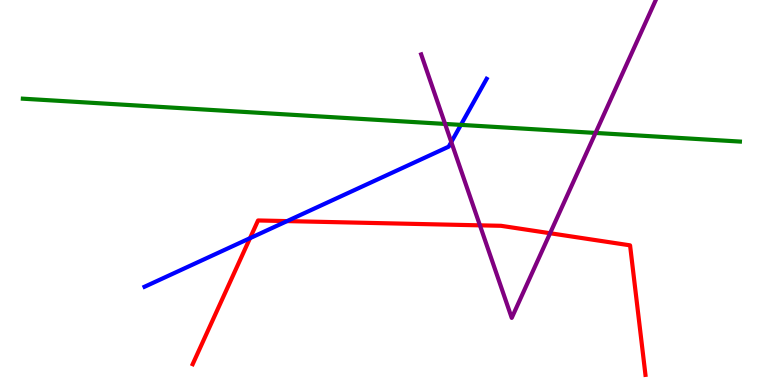[{'lines': ['blue', 'red'], 'intersections': [{'x': 3.23, 'y': 3.81}, {'x': 3.7, 'y': 4.26}]}, {'lines': ['green', 'red'], 'intersections': []}, {'lines': ['purple', 'red'], 'intersections': [{'x': 6.19, 'y': 4.15}, {'x': 7.1, 'y': 3.94}]}, {'lines': ['blue', 'green'], 'intersections': [{'x': 5.95, 'y': 6.76}]}, {'lines': ['blue', 'purple'], 'intersections': [{'x': 5.82, 'y': 6.31}]}, {'lines': ['green', 'purple'], 'intersections': [{'x': 5.74, 'y': 6.78}, {'x': 7.68, 'y': 6.55}]}]